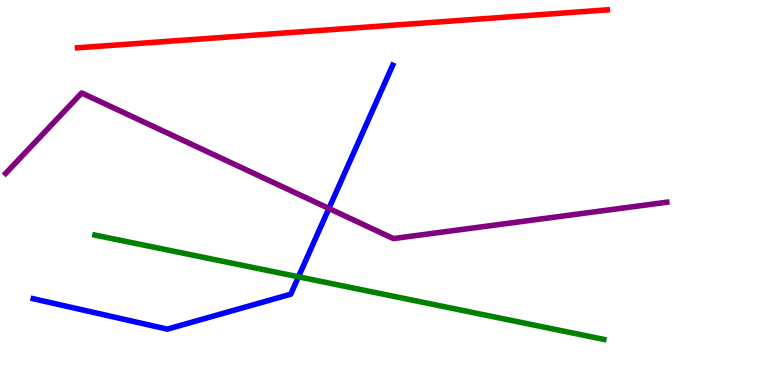[{'lines': ['blue', 'red'], 'intersections': []}, {'lines': ['green', 'red'], 'intersections': []}, {'lines': ['purple', 'red'], 'intersections': []}, {'lines': ['blue', 'green'], 'intersections': [{'x': 3.85, 'y': 2.81}]}, {'lines': ['blue', 'purple'], 'intersections': [{'x': 4.24, 'y': 4.59}]}, {'lines': ['green', 'purple'], 'intersections': []}]